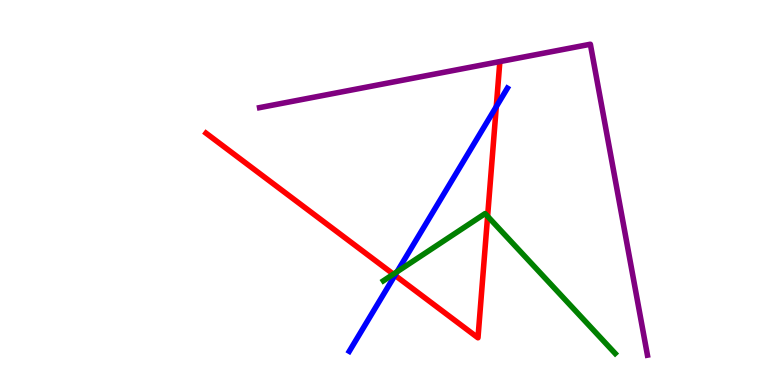[{'lines': ['blue', 'red'], 'intersections': [{'x': 5.1, 'y': 2.85}, {'x': 6.4, 'y': 7.23}]}, {'lines': ['green', 'red'], 'intersections': [{'x': 5.08, 'y': 2.88}, {'x': 6.29, 'y': 4.38}]}, {'lines': ['purple', 'red'], 'intersections': []}, {'lines': ['blue', 'green'], 'intersections': [{'x': 5.12, 'y': 2.94}]}, {'lines': ['blue', 'purple'], 'intersections': []}, {'lines': ['green', 'purple'], 'intersections': []}]